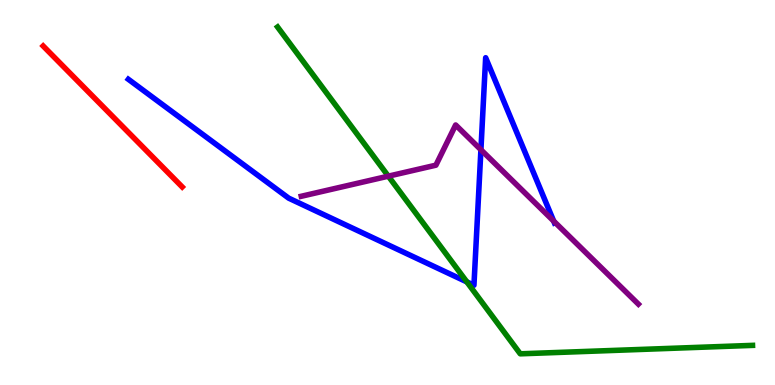[{'lines': ['blue', 'red'], 'intersections': []}, {'lines': ['green', 'red'], 'intersections': []}, {'lines': ['purple', 'red'], 'intersections': []}, {'lines': ['blue', 'green'], 'intersections': [{'x': 6.02, 'y': 2.68}]}, {'lines': ['blue', 'purple'], 'intersections': [{'x': 6.21, 'y': 6.11}, {'x': 7.14, 'y': 4.26}]}, {'lines': ['green', 'purple'], 'intersections': [{'x': 5.01, 'y': 5.42}]}]